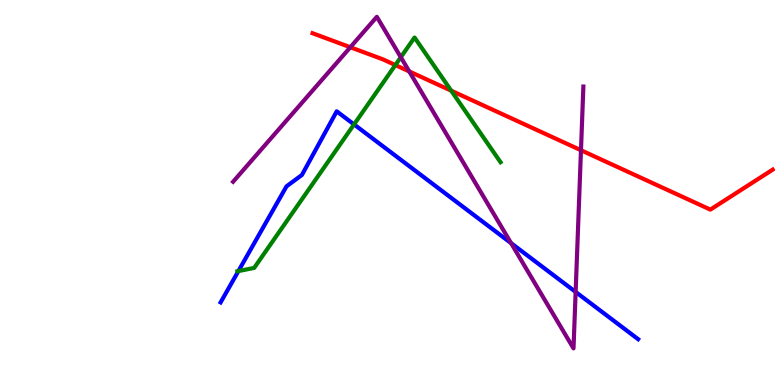[{'lines': ['blue', 'red'], 'intersections': []}, {'lines': ['green', 'red'], 'intersections': [{'x': 5.1, 'y': 8.31}, {'x': 5.82, 'y': 7.64}]}, {'lines': ['purple', 'red'], 'intersections': [{'x': 4.52, 'y': 8.77}, {'x': 5.28, 'y': 8.14}, {'x': 7.5, 'y': 6.1}]}, {'lines': ['blue', 'green'], 'intersections': [{'x': 3.08, 'y': 2.96}, {'x': 4.57, 'y': 6.77}]}, {'lines': ['blue', 'purple'], 'intersections': [{'x': 6.59, 'y': 3.68}, {'x': 7.43, 'y': 2.42}]}, {'lines': ['green', 'purple'], 'intersections': [{'x': 5.17, 'y': 8.51}]}]